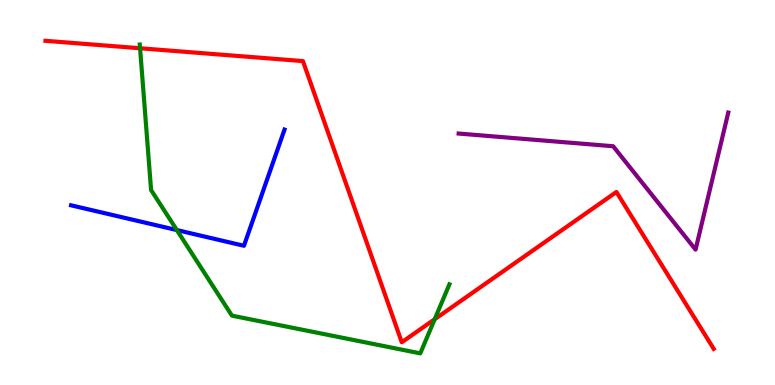[{'lines': ['blue', 'red'], 'intersections': []}, {'lines': ['green', 'red'], 'intersections': [{'x': 1.81, 'y': 8.75}, {'x': 5.61, 'y': 1.71}]}, {'lines': ['purple', 'red'], 'intersections': []}, {'lines': ['blue', 'green'], 'intersections': [{'x': 2.28, 'y': 4.02}]}, {'lines': ['blue', 'purple'], 'intersections': []}, {'lines': ['green', 'purple'], 'intersections': []}]